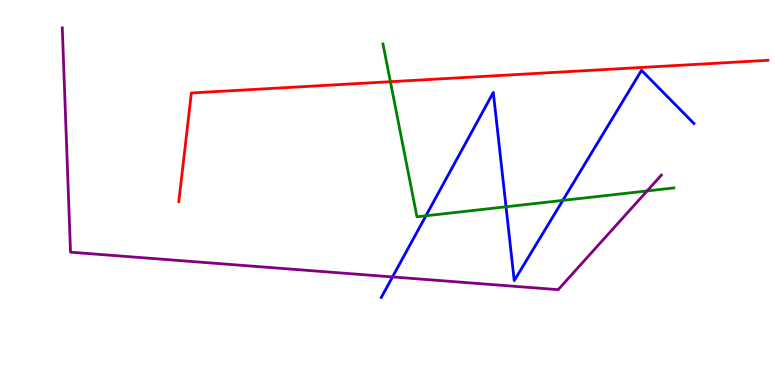[{'lines': ['blue', 'red'], 'intersections': []}, {'lines': ['green', 'red'], 'intersections': [{'x': 5.04, 'y': 7.88}]}, {'lines': ['purple', 'red'], 'intersections': []}, {'lines': ['blue', 'green'], 'intersections': [{'x': 5.5, 'y': 4.4}, {'x': 6.53, 'y': 4.63}, {'x': 7.26, 'y': 4.79}]}, {'lines': ['blue', 'purple'], 'intersections': [{'x': 5.06, 'y': 2.81}]}, {'lines': ['green', 'purple'], 'intersections': [{'x': 8.35, 'y': 5.04}]}]